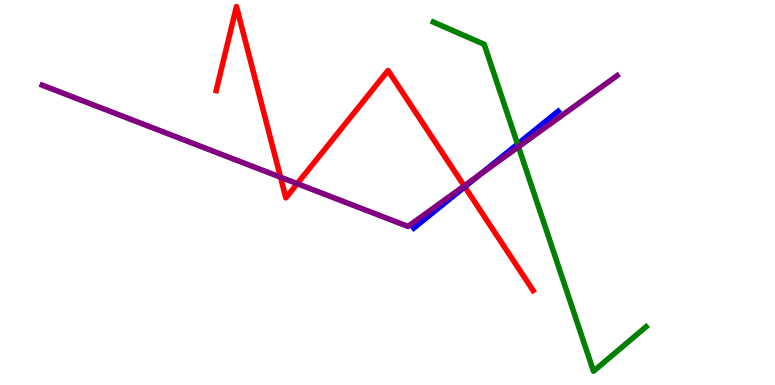[{'lines': ['blue', 'red'], 'intersections': [{'x': 6.0, 'y': 5.15}]}, {'lines': ['green', 'red'], 'intersections': []}, {'lines': ['purple', 'red'], 'intersections': [{'x': 3.62, 'y': 5.4}, {'x': 3.84, 'y': 5.23}, {'x': 5.99, 'y': 5.17}]}, {'lines': ['blue', 'green'], 'intersections': [{'x': 6.68, 'y': 6.26}]}, {'lines': ['blue', 'purple'], 'intersections': [{'x': 6.19, 'y': 5.46}]}, {'lines': ['green', 'purple'], 'intersections': [{'x': 6.69, 'y': 6.19}]}]